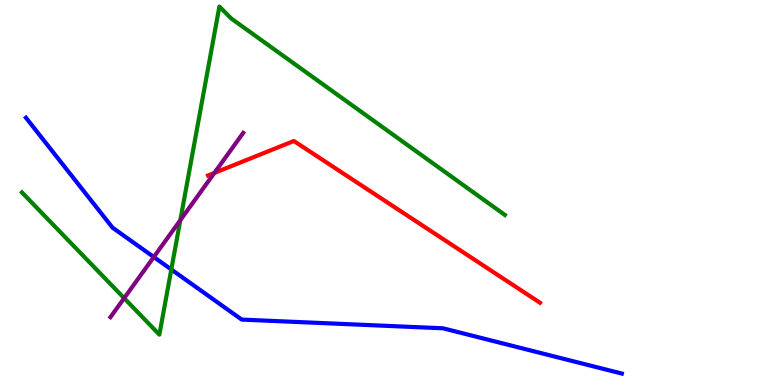[{'lines': ['blue', 'red'], 'intersections': []}, {'lines': ['green', 'red'], 'intersections': []}, {'lines': ['purple', 'red'], 'intersections': [{'x': 2.77, 'y': 5.51}]}, {'lines': ['blue', 'green'], 'intersections': [{'x': 2.21, 'y': 3.0}]}, {'lines': ['blue', 'purple'], 'intersections': [{'x': 1.98, 'y': 3.32}]}, {'lines': ['green', 'purple'], 'intersections': [{'x': 1.6, 'y': 2.26}, {'x': 2.33, 'y': 4.28}]}]